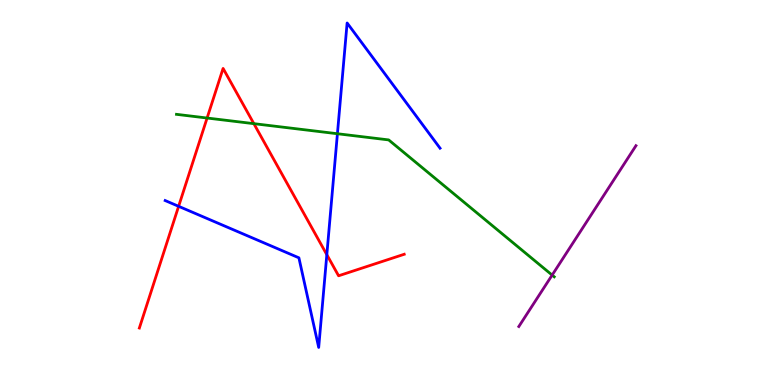[{'lines': ['blue', 'red'], 'intersections': [{'x': 2.3, 'y': 4.64}, {'x': 4.22, 'y': 3.38}]}, {'lines': ['green', 'red'], 'intersections': [{'x': 2.67, 'y': 6.93}, {'x': 3.28, 'y': 6.79}]}, {'lines': ['purple', 'red'], 'intersections': []}, {'lines': ['blue', 'green'], 'intersections': [{'x': 4.35, 'y': 6.53}]}, {'lines': ['blue', 'purple'], 'intersections': []}, {'lines': ['green', 'purple'], 'intersections': [{'x': 7.12, 'y': 2.85}]}]